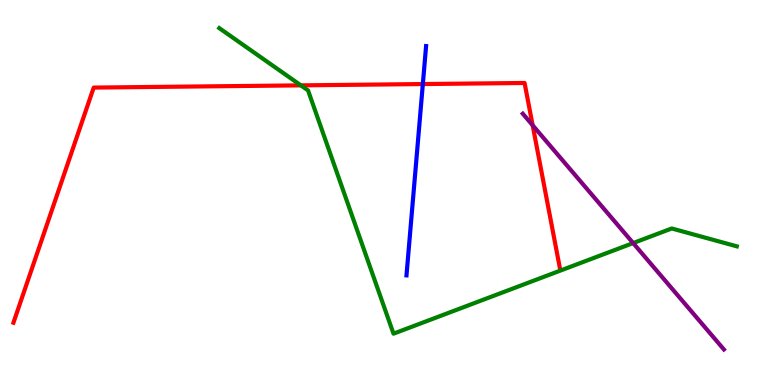[{'lines': ['blue', 'red'], 'intersections': [{'x': 5.46, 'y': 7.82}]}, {'lines': ['green', 'red'], 'intersections': [{'x': 3.88, 'y': 7.78}]}, {'lines': ['purple', 'red'], 'intersections': [{'x': 6.87, 'y': 6.75}]}, {'lines': ['blue', 'green'], 'intersections': []}, {'lines': ['blue', 'purple'], 'intersections': []}, {'lines': ['green', 'purple'], 'intersections': [{'x': 8.17, 'y': 3.69}]}]